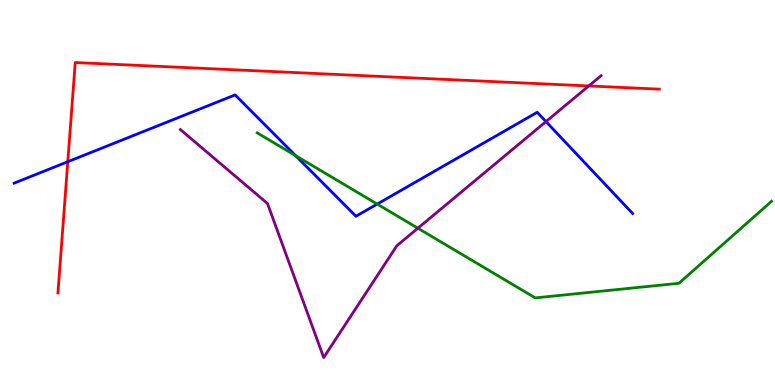[{'lines': ['blue', 'red'], 'intersections': [{'x': 0.875, 'y': 5.8}]}, {'lines': ['green', 'red'], 'intersections': []}, {'lines': ['purple', 'red'], 'intersections': [{'x': 7.6, 'y': 7.77}]}, {'lines': ['blue', 'green'], 'intersections': [{'x': 3.81, 'y': 5.96}, {'x': 4.87, 'y': 4.7}]}, {'lines': ['blue', 'purple'], 'intersections': [{'x': 7.04, 'y': 6.84}]}, {'lines': ['green', 'purple'], 'intersections': [{'x': 5.39, 'y': 4.07}]}]